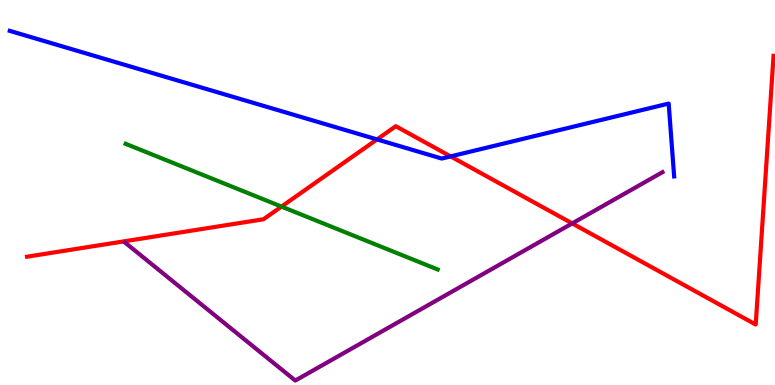[{'lines': ['blue', 'red'], 'intersections': [{'x': 4.86, 'y': 6.38}, {'x': 5.81, 'y': 5.94}]}, {'lines': ['green', 'red'], 'intersections': [{'x': 3.63, 'y': 4.63}]}, {'lines': ['purple', 'red'], 'intersections': [{'x': 7.38, 'y': 4.2}]}, {'lines': ['blue', 'green'], 'intersections': []}, {'lines': ['blue', 'purple'], 'intersections': []}, {'lines': ['green', 'purple'], 'intersections': []}]